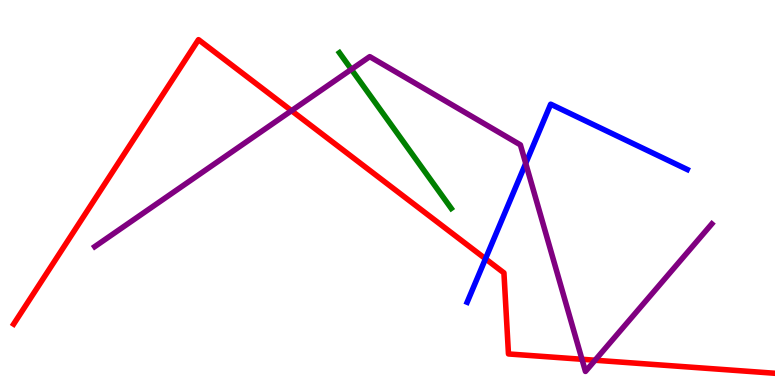[{'lines': ['blue', 'red'], 'intersections': [{'x': 6.26, 'y': 3.28}]}, {'lines': ['green', 'red'], 'intersections': []}, {'lines': ['purple', 'red'], 'intersections': [{'x': 3.76, 'y': 7.13}, {'x': 7.51, 'y': 0.668}, {'x': 7.68, 'y': 0.643}]}, {'lines': ['blue', 'green'], 'intersections': []}, {'lines': ['blue', 'purple'], 'intersections': [{'x': 6.78, 'y': 5.76}]}, {'lines': ['green', 'purple'], 'intersections': [{'x': 4.53, 'y': 8.2}]}]